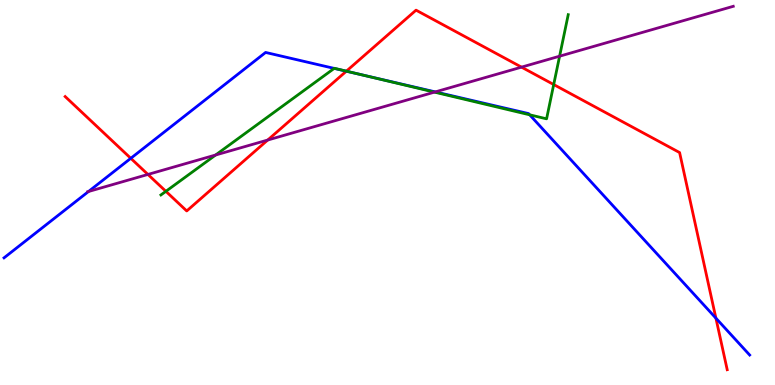[{'lines': ['blue', 'red'], 'intersections': [{'x': 1.69, 'y': 5.89}, {'x': 4.47, 'y': 8.15}, {'x': 9.24, 'y': 1.74}]}, {'lines': ['green', 'red'], 'intersections': [{'x': 2.14, 'y': 5.03}, {'x': 4.47, 'y': 8.15}, {'x': 7.14, 'y': 7.8}]}, {'lines': ['purple', 'red'], 'intersections': [{'x': 1.91, 'y': 5.47}, {'x': 3.45, 'y': 6.36}, {'x': 6.73, 'y': 8.26}]}, {'lines': ['blue', 'green'], 'intersections': [{'x': 4.31, 'y': 8.22}, {'x': 4.62, 'y': 8.08}, {'x': 6.83, 'y': 7.02}]}, {'lines': ['blue', 'purple'], 'intersections': [{'x': 1.14, 'y': 5.03}, {'x': 5.62, 'y': 7.61}]}, {'lines': ['green', 'purple'], 'intersections': [{'x': 2.78, 'y': 5.97}, {'x': 5.61, 'y': 7.61}, {'x': 7.22, 'y': 8.54}]}]